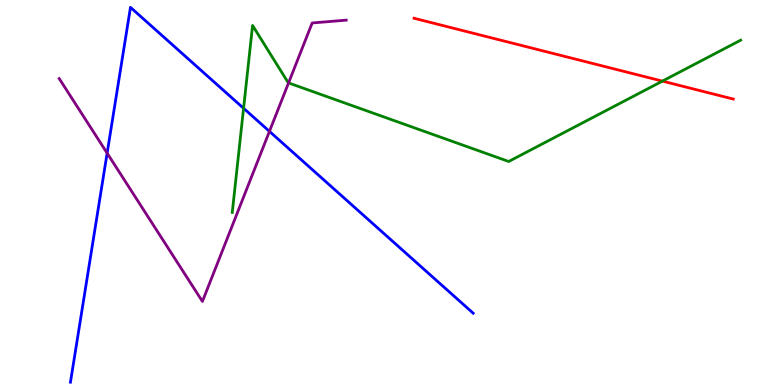[{'lines': ['blue', 'red'], 'intersections': []}, {'lines': ['green', 'red'], 'intersections': [{'x': 8.55, 'y': 7.89}]}, {'lines': ['purple', 'red'], 'intersections': []}, {'lines': ['blue', 'green'], 'intersections': [{'x': 3.14, 'y': 7.19}]}, {'lines': ['blue', 'purple'], 'intersections': [{'x': 1.38, 'y': 6.02}, {'x': 3.48, 'y': 6.59}]}, {'lines': ['green', 'purple'], 'intersections': [{'x': 3.72, 'y': 7.85}]}]